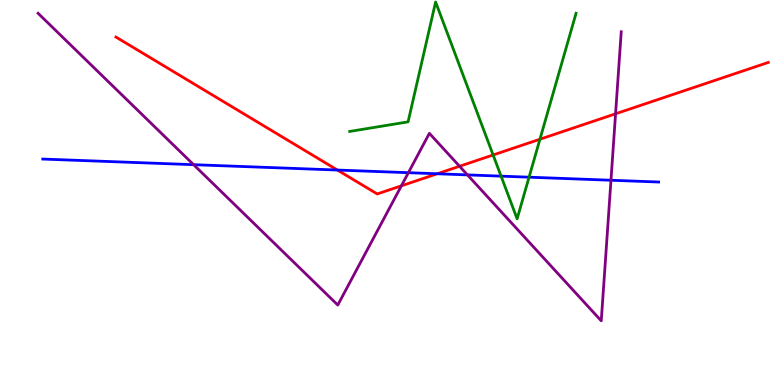[{'lines': ['blue', 'red'], 'intersections': [{'x': 4.35, 'y': 5.58}, {'x': 5.64, 'y': 5.49}]}, {'lines': ['green', 'red'], 'intersections': [{'x': 6.36, 'y': 5.97}, {'x': 6.97, 'y': 6.38}]}, {'lines': ['purple', 'red'], 'intersections': [{'x': 5.18, 'y': 5.17}, {'x': 5.93, 'y': 5.68}, {'x': 7.94, 'y': 7.04}]}, {'lines': ['blue', 'green'], 'intersections': [{'x': 6.47, 'y': 5.42}, {'x': 6.83, 'y': 5.4}]}, {'lines': ['blue', 'purple'], 'intersections': [{'x': 2.5, 'y': 5.72}, {'x': 5.27, 'y': 5.51}, {'x': 6.03, 'y': 5.46}, {'x': 7.88, 'y': 5.32}]}, {'lines': ['green', 'purple'], 'intersections': []}]